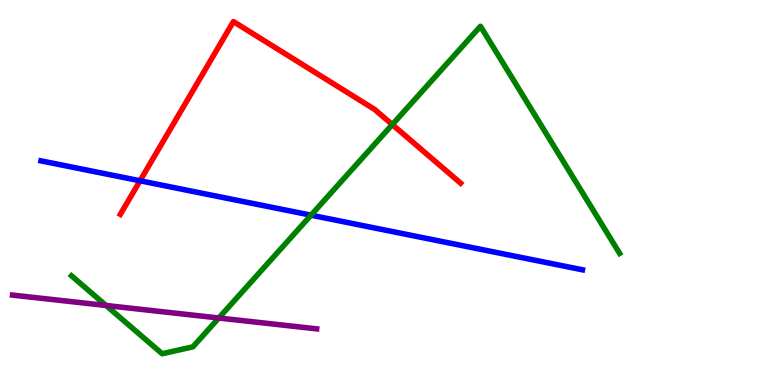[{'lines': ['blue', 'red'], 'intersections': [{'x': 1.81, 'y': 5.3}]}, {'lines': ['green', 'red'], 'intersections': [{'x': 5.06, 'y': 6.76}]}, {'lines': ['purple', 'red'], 'intersections': []}, {'lines': ['blue', 'green'], 'intersections': [{'x': 4.01, 'y': 4.41}]}, {'lines': ['blue', 'purple'], 'intersections': []}, {'lines': ['green', 'purple'], 'intersections': [{'x': 1.37, 'y': 2.07}, {'x': 2.82, 'y': 1.74}]}]